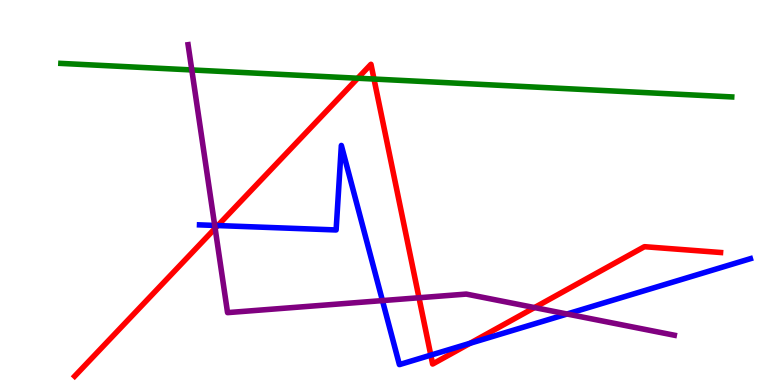[{'lines': ['blue', 'red'], 'intersections': [{'x': 2.81, 'y': 4.14}, {'x': 5.56, 'y': 0.776}, {'x': 6.07, 'y': 1.08}]}, {'lines': ['green', 'red'], 'intersections': [{'x': 4.62, 'y': 7.97}, {'x': 4.83, 'y': 7.95}]}, {'lines': ['purple', 'red'], 'intersections': [{'x': 2.78, 'y': 4.07}, {'x': 5.41, 'y': 2.27}, {'x': 6.9, 'y': 2.01}]}, {'lines': ['blue', 'green'], 'intersections': []}, {'lines': ['blue', 'purple'], 'intersections': [{'x': 2.77, 'y': 4.14}, {'x': 4.93, 'y': 2.19}, {'x': 7.32, 'y': 1.84}]}, {'lines': ['green', 'purple'], 'intersections': [{'x': 2.47, 'y': 8.18}]}]